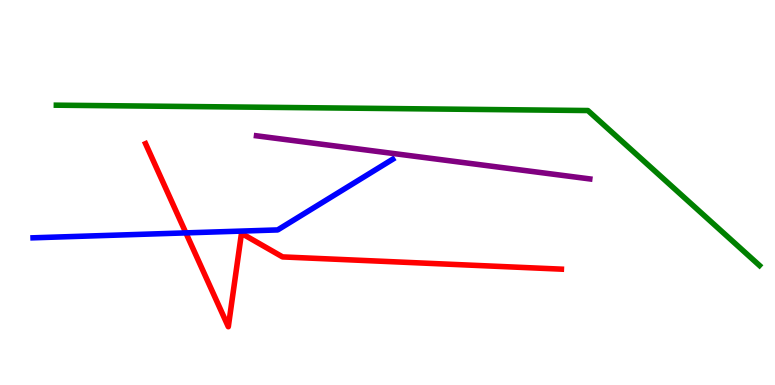[{'lines': ['blue', 'red'], 'intersections': [{'x': 2.4, 'y': 3.95}]}, {'lines': ['green', 'red'], 'intersections': []}, {'lines': ['purple', 'red'], 'intersections': []}, {'lines': ['blue', 'green'], 'intersections': []}, {'lines': ['blue', 'purple'], 'intersections': []}, {'lines': ['green', 'purple'], 'intersections': []}]